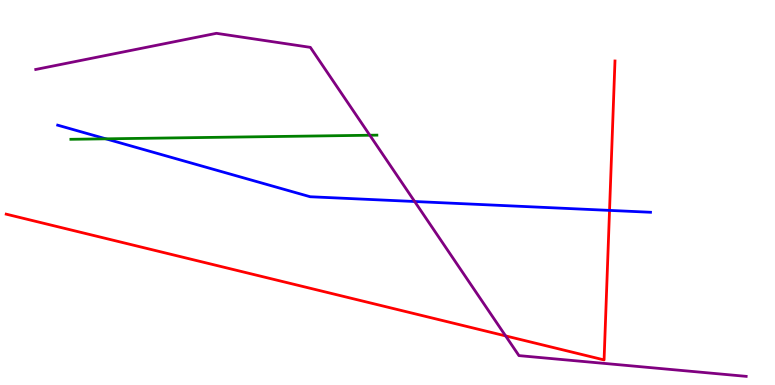[{'lines': ['blue', 'red'], 'intersections': [{'x': 7.86, 'y': 4.54}]}, {'lines': ['green', 'red'], 'intersections': []}, {'lines': ['purple', 'red'], 'intersections': [{'x': 6.52, 'y': 1.28}]}, {'lines': ['blue', 'green'], 'intersections': [{'x': 1.37, 'y': 6.39}]}, {'lines': ['blue', 'purple'], 'intersections': [{'x': 5.35, 'y': 4.77}]}, {'lines': ['green', 'purple'], 'intersections': [{'x': 4.77, 'y': 6.49}]}]